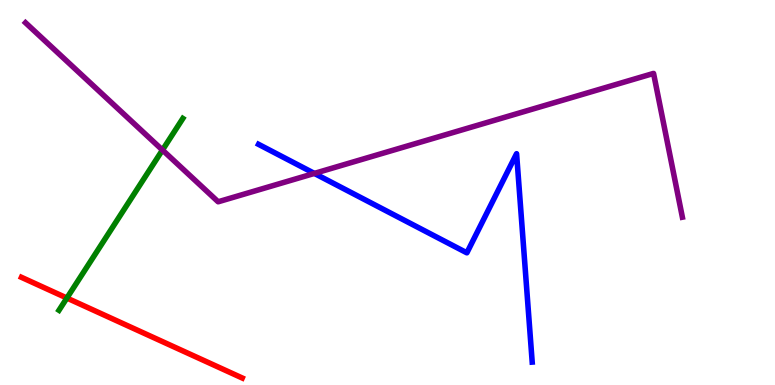[{'lines': ['blue', 'red'], 'intersections': []}, {'lines': ['green', 'red'], 'intersections': [{'x': 0.863, 'y': 2.26}]}, {'lines': ['purple', 'red'], 'intersections': []}, {'lines': ['blue', 'green'], 'intersections': []}, {'lines': ['blue', 'purple'], 'intersections': [{'x': 4.06, 'y': 5.5}]}, {'lines': ['green', 'purple'], 'intersections': [{'x': 2.1, 'y': 6.1}]}]